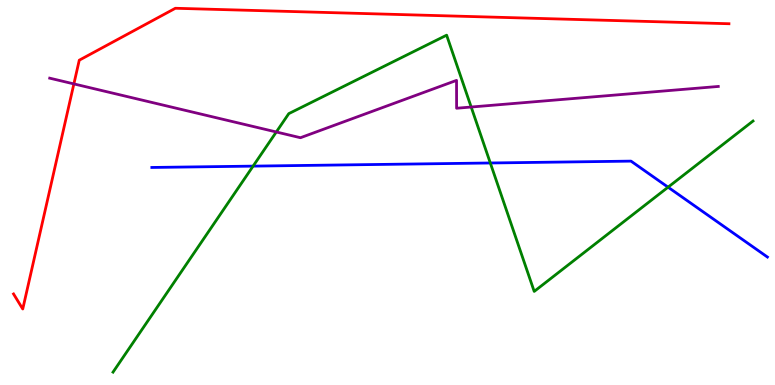[{'lines': ['blue', 'red'], 'intersections': []}, {'lines': ['green', 'red'], 'intersections': []}, {'lines': ['purple', 'red'], 'intersections': [{'x': 0.953, 'y': 7.82}]}, {'lines': ['blue', 'green'], 'intersections': [{'x': 3.27, 'y': 5.69}, {'x': 6.33, 'y': 5.77}, {'x': 8.62, 'y': 5.14}]}, {'lines': ['blue', 'purple'], 'intersections': []}, {'lines': ['green', 'purple'], 'intersections': [{'x': 3.57, 'y': 6.57}, {'x': 6.08, 'y': 7.22}]}]